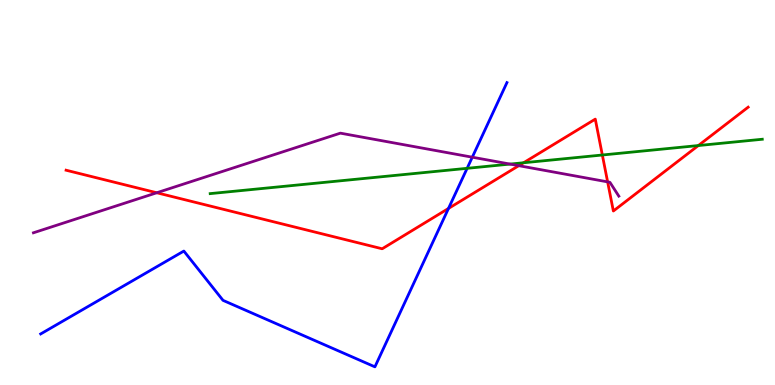[{'lines': ['blue', 'red'], 'intersections': [{'x': 5.79, 'y': 4.59}]}, {'lines': ['green', 'red'], 'intersections': [{'x': 6.76, 'y': 5.77}, {'x': 7.77, 'y': 5.97}, {'x': 9.01, 'y': 6.22}]}, {'lines': ['purple', 'red'], 'intersections': [{'x': 2.02, 'y': 4.99}, {'x': 6.69, 'y': 5.7}, {'x': 7.84, 'y': 5.28}]}, {'lines': ['blue', 'green'], 'intersections': [{'x': 6.03, 'y': 5.63}]}, {'lines': ['blue', 'purple'], 'intersections': [{'x': 6.09, 'y': 5.92}]}, {'lines': ['green', 'purple'], 'intersections': [{'x': 6.58, 'y': 5.74}]}]